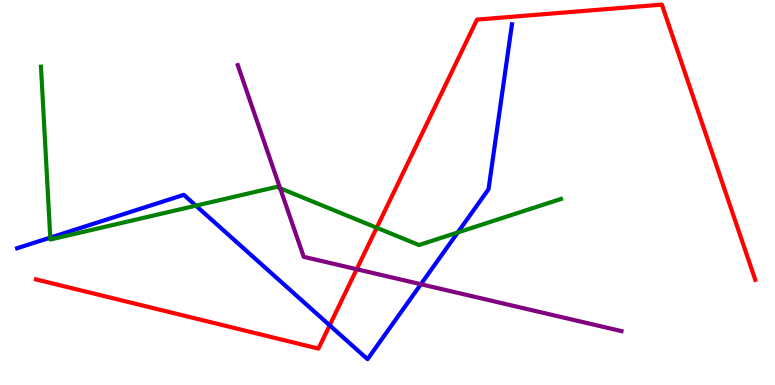[{'lines': ['blue', 'red'], 'intersections': [{'x': 4.25, 'y': 1.55}]}, {'lines': ['green', 'red'], 'intersections': [{'x': 4.86, 'y': 4.08}]}, {'lines': ['purple', 'red'], 'intersections': [{'x': 4.6, 'y': 3.01}]}, {'lines': ['blue', 'green'], 'intersections': [{'x': 0.649, 'y': 3.83}, {'x': 2.53, 'y': 4.66}, {'x': 5.91, 'y': 3.96}]}, {'lines': ['blue', 'purple'], 'intersections': [{'x': 5.43, 'y': 2.62}]}, {'lines': ['green', 'purple'], 'intersections': [{'x': 3.61, 'y': 5.11}]}]